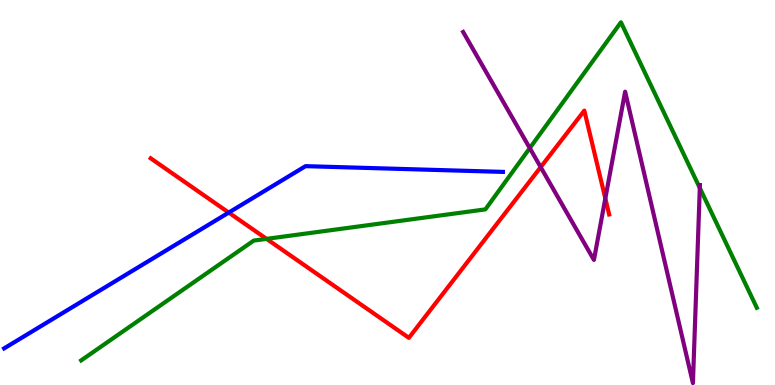[{'lines': ['blue', 'red'], 'intersections': [{'x': 2.95, 'y': 4.48}]}, {'lines': ['green', 'red'], 'intersections': [{'x': 3.44, 'y': 3.8}]}, {'lines': ['purple', 'red'], 'intersections': [{'x': 6.98, 'y': 5.66}, {'x': 7.81, 'y': 4.85}]}, {'lines': ['blue', 'green'], 'intersections': []}, {'lines': ['blue', 'purple'], 'intersections': []}, {'lines': ['green', 'purple'], 'intersections': [{'x': 6.84, 'y': 6.15}, {'x': 9.03, 'y': 5.12}]}]